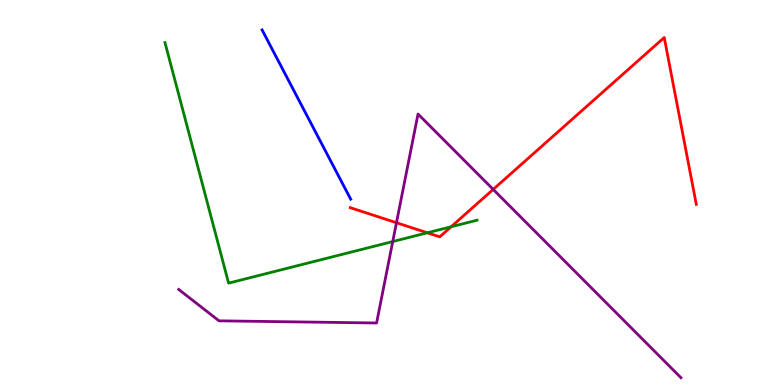[{'lines': ['blue', 'red'], 'intersections': []}, {'lines': ['green', 'red'], 'intersections': [{'x': 5.51, 'y': 3.95}, {'x': 5.82, 'y': 4.11}]}, {'lines': ['purple', 'red'], 'intersections': [{'x': 5.12, 'y': 4.21}, {'x': 6.36, 'y': 5.08}]}, {'lines': ['blue', 'green'], 'intersections': []}, {'lines': ['blue', 'purple'], 'intersections': []}, {'lines': ['green', 'purple'], 'intersections': [{'x': 5.07, 'y': 3.73}]}]